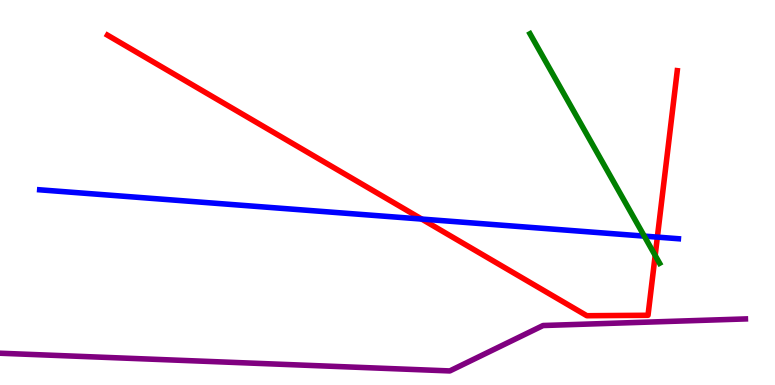[{'lines': ['blue', 'red'], 'intersections': [{'x': 5.44, 'y': 4.31}, {'x': 8.48, 'y': 3.84}]}, {'lines': ['green', 'red'], 'intersections': [{'x': 8.45, 'y': 3.37}]}, {'lines': ['purple', 'red'], 'intersections': []}, {'lines': ['blue', 'green'], 'intersections': [{'x': 8.31, 'y': 3.87}]}, {'lines': ['blue', 'purple'], 'intersections': []}, {'lines': ['green', 'purple'], 'intersections': []}]